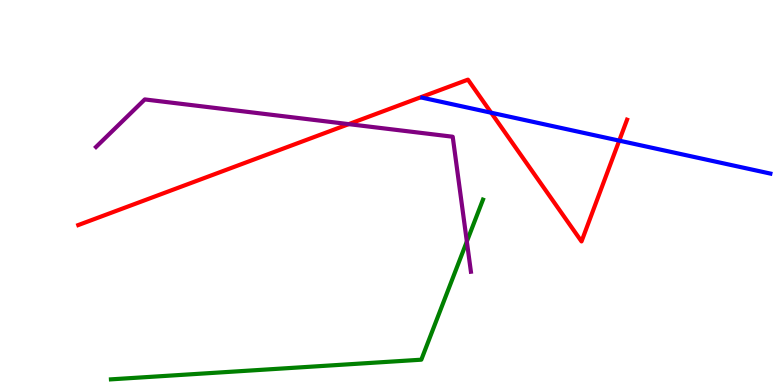[{'lines': ['blue', 'red'], 'intersections': [{'x': 6.34, 'y': 7.07}, {'x': 7.99, 'y': 6.35}]}, {'lines': ['green', 'red'], 'intersections': []}, {'lines': ['purple', 'red'], 'intersections': [{'x': 4.5, 'y': 6.78}]}, {'lines': ['blue', 'green'], 'intersections': []}, {'lines': ['blue', 'purple'], 'intersections': []}, {'lines': ['green', 'purple'], 'intersections': [{'x': 6.02, 'y': 3.73}]}]